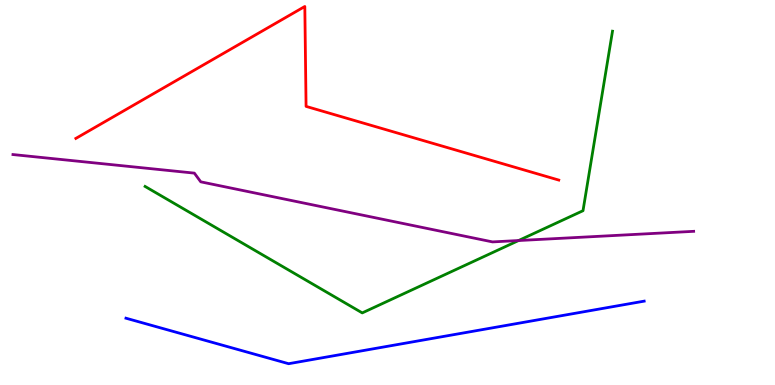[{'lines': ['blue', 'red'], 'intersections': []}, {'lines': ['green', 'red'], 'intersections': []}, {'lines': ['purple', 'red'], 'intersections': []}, {'lines': ['blue', 'green'], 'intersections': []}, {'lines': ['blue', 'purple'], 'intersections': []}, {'lines': ['green', 'purple'], 'intersections': [{'x': 6.69, 'y': 3.75}]}]